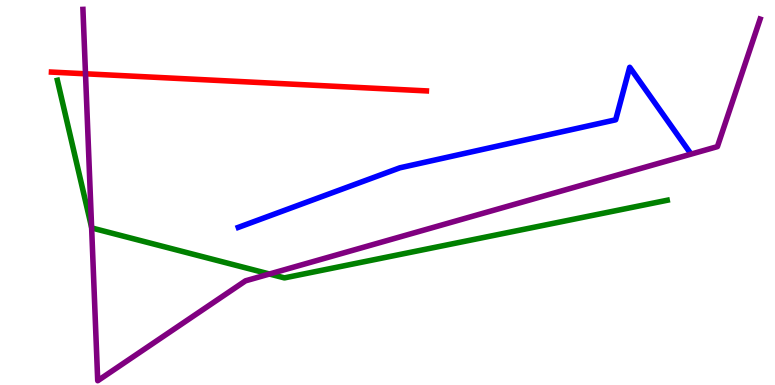[{'lines': ['blue', 'red'], 'intersections': []}, {'lines': ['green', 'red'], 'intersections': []}, {'lines': ['purple', 'red'], 'intersections': [{'x': 1.1, 'y': 8.08}]}, {'lines': ['blue', 'green'], 'intersections': []}, {'lines': ['blue', 'purple'], 'intersections': []}, {'lines': ['green', 'purple'], 'intersections': [{'x': 1.18, 'y': 4.09}, {'x': 3.48, 'y': 2.88}]}]